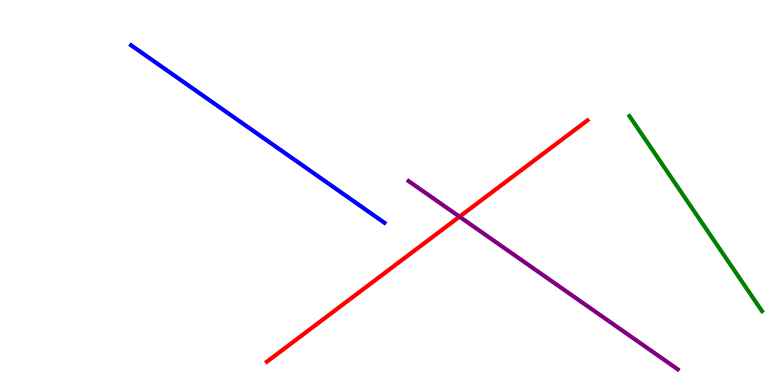[{'lines': ['blue', 'red'], 'intersections': []}, {'lines': ['green', 'red'], 'intersections': []}, {'lines': ['purple', 'red'], 'intersections': [{'x': 5.93, 'y': 4.37}]}, {'lines': ['blue', 'green'], 'intersections': []}, {'lines': ['blue', 'purple'], 'intersections': []}, {'lines': ['green', 'purple'], 'intersections': []}]